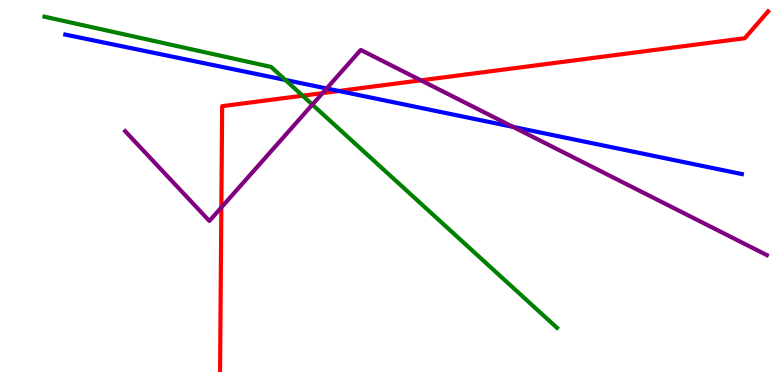[{'lines': ['blue', 'red'], 'intersections': [{'x': 4.37, 'y': 7.64}]}, {'lines': ['green', 'red'], 'intersections': [{'x': 3.9, 'y': 7.51}]}, {'lines': ['purple', 'red'], 'intersections': [{'x': 2.86, 'y': 4.61}, {'x': 4.16, 'y': 7.58}, {'x': 5.43, 'y': 7.91}]}, {'lines': ['blue', 'green'], 'intersections': [{'x': 3.68, 'y': 7.92}]}, {'lines': ['blue', 'purple'], 'intersections': [{'x': 4.21, 'y': 7.7}, {'x': 6.62, 'y': 6.7}]}, {'lines': ['green', 'purple'], 'intersections': [{'x': 4.03, 'y': 7.28}]}]